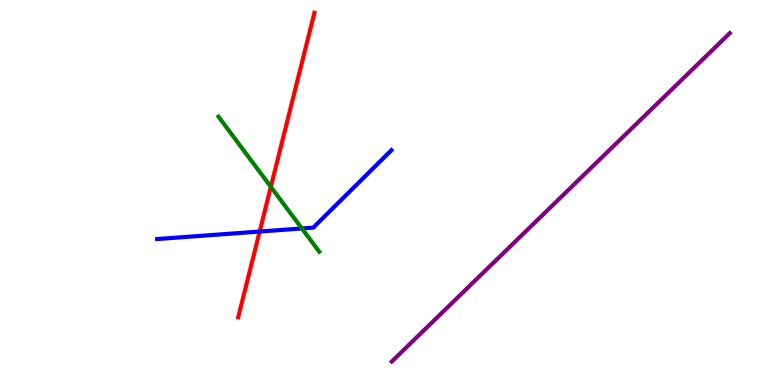[{'lines': ['blue', 'red'], 'intersections': [{'x': 3.35, 'y': 3.99}]}, {'lines': ['green', 'red'], 'intersections': [{'x': 3.49, 'y': 5.15}]}, {'lines': ['purple', 'red'], 'intersections': []}, {'lines': ['blue', 'green'], 'intersections': [{'x': 3.9, 'y': 4.07}]}, {'lines': ['blue', 'purple'], 'intersections': []}, {'lines': ['green', 'purple'], 'intersections': []}]